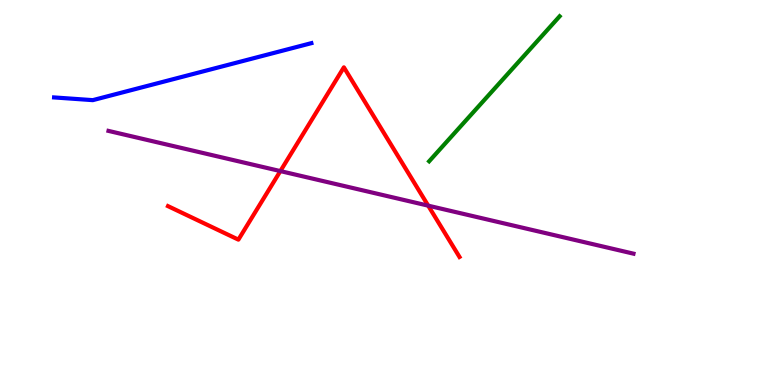[{'lines': ['blue', 'red'], 'intersections': []}, {'lines': ['green', 'red'], 'intersections': []}, {'lines': ['purple', 'red'], 'intersections': [{'x': 3.62, 'y': 5.56}, {'x': 5.53, 'y': 4.66}]}, {'lines': ['blue', 'green'], 'intersections': []}, {'lines': ['blue', 'purple'], 'intersections': []}, {'lines': ['green', 'purple'], 'intersections': []}]